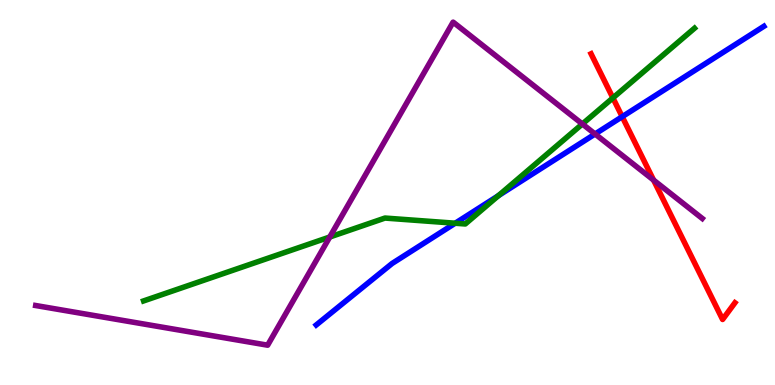[{'lines': ['blue', 'red'], 'intersections': [{'x': 8.03, 'y': 6.97}]}, {'lines': ['green', 'red'], 'intersections': [{'x': 7.91, 'y': 7.46}]}, {'lines': ['purple', 'red'], 'intersections': [{'x': 8.43, 'y': 5.32}]}, {'lines': ['blue', 'green'], 'intersections': [{'x': 5.87, 'y': 4.2}, {'x': 6.43, 'y': 4.92}]}, {'lines': ['blue', 'purple'], 'intersections': [{'x': 7.68, 'y': 6.52}]}, {'lines': ['green', 'purple'], 'intersections': [{'x': 4.25, 'y': 3.84}, {'x': 7.51, 'y': 6.78}]}]